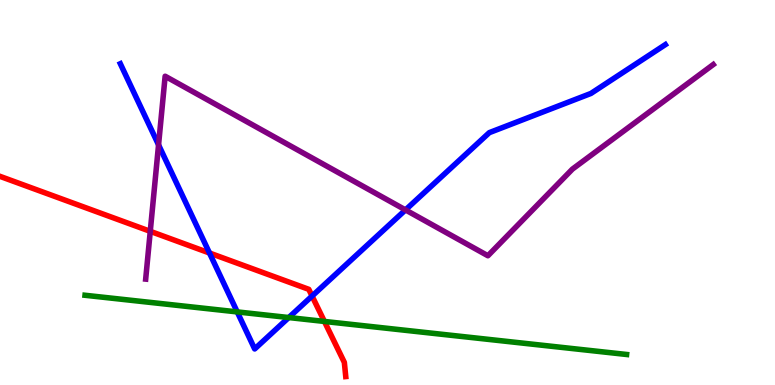[{'lines': ['blue', 'red'], 'intersections': [{'x': 2.7, 'y': 3.43}, {'x': 4.03, 'y': 2.31}]}, {'lines': ['green', 'red'], 'intersections': [{'x': 4.19, 'y': 1.65}]}, {'lines': ['purple', 'red'], 'intersections': [{'x': 1.94, 'y': 3.99}]}, {'lines': ['blue', 'green'], 'intersections': [{'x': 3.06, 'y': 1.9}, {'x': 3.73, 'y': 1.75}]}, {'lines': ['blue', 'purple'], 'intersections': [{'x': 2.05, 'y': 6.24}, {'x': 5.23, 'y': 4.55}]}, {'lines': ['green', 'purple'], 'intersections': []}]